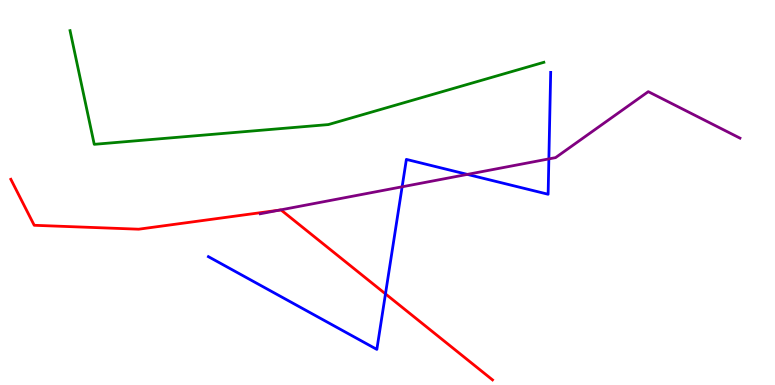[{'lines': ['blue', 'red'], 'intersections': [{'x': 4.97, 'y': 2.37}]}, {'lines': ['green', 'red'], 'intersections': []}, {'lines': ['purple', 'red'], 'intersections': [{'x': 3.61, 'y': 4.54}]}, {'lines': ['blue', 'green'], 'intersections': []}, {'lines': ['blue', 'purple'], 'intersections': [{'x': 5.19, 'y': 5.15}, {'x': 6.03, 'y': 5.47}, {'x': 7.08, 'y': 5.87}]}, {'lines': ['green', 'purple'], 'intersections': []}]